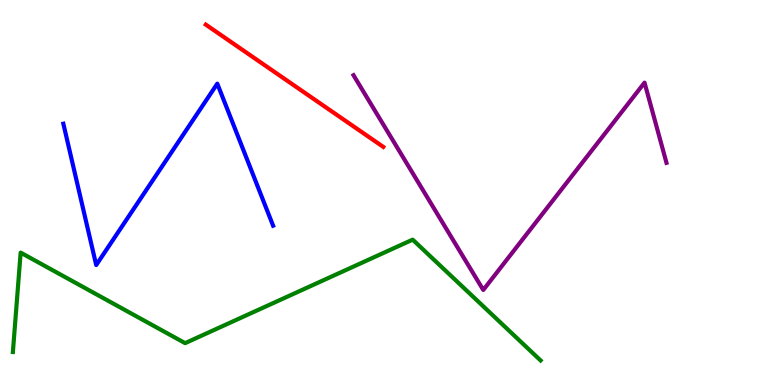[{'lines': ['blue', 'red'], 'intersections': []}, {'lines': ['green', 'red'], 'intersections': []}, {'lines': ['purple', 'red'], 'intersections': []}, {'lines': ['blue', 'green'], 'intersections': []}, {'lines': ['blue', 'purple'], 'intersections': []}, {'lines': ['green', 'purple'], 'intersections': []}]